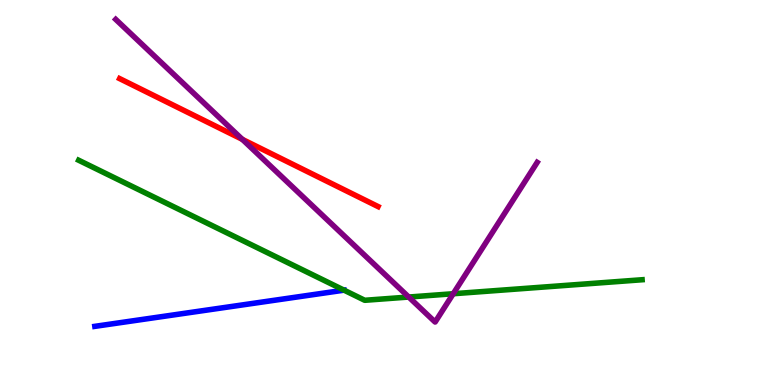[{'lines': ['blue', 'red'], 'intersections': []}, {'lines': ['green', 'red'], 'intersections': []}, {'lines': ['purple', 'red'], 'intersections': [{'x': 3.13, 'y': 6.38}]}, {'lines': ['blue', 'green'], 'intersections': [{'x': 4.44, 'y': 2.46}]}, {'lines': ['blue', 'purple'], 'intersections': []}, {'lines': ['green', 'purple'], 'intersections': [{'x': 5.27, 'y': 2.28}, {'x': 5.85, 'y': 2.37}]}]